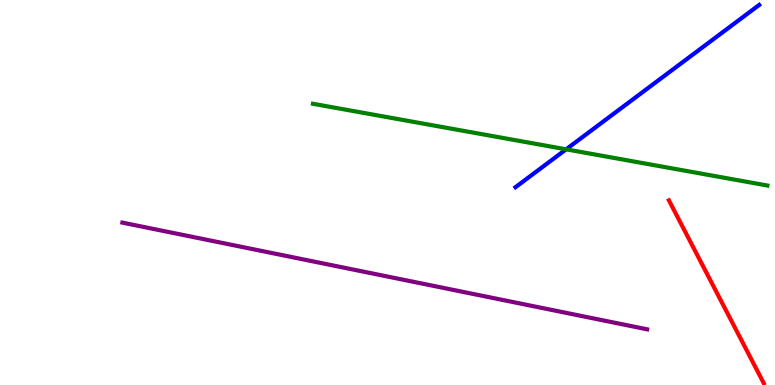[{'lines': ['blue', 'red'], 'intersections': []}, {'lines': ['green', 'red'], 'intersections': []}, {'lines': ['purple', 'red'], 'intersections': []}, {'lines': ['blue', 'green'], 'intersections': [{'x': 7.3, 'y': 6.12}]}, {'lines': ['blue', 'purple'], 'intersections': []}, {'lines': ['green', 'purple'], 'intersections': []}]